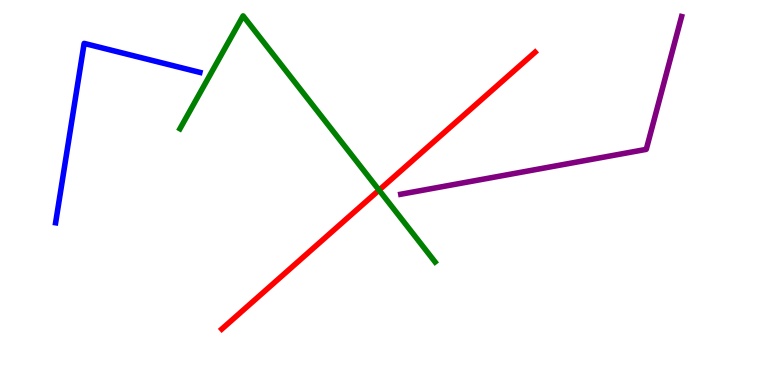[{'lines': ['blue', 'red'], 'intersections': []}, {'lines': ['green', 'red'], 'intersections': [{'x': 4.89, 'y': 5.06}]}, {'lines': ['purple', 'red'], 'intersections': []}, {'lines': ['blue', 'green'], 'intersections': []}, {'lines': ['blue', 'purple'], 'intersections': []}, {'lines': ['green', 'purple'], 'intersections': []}]